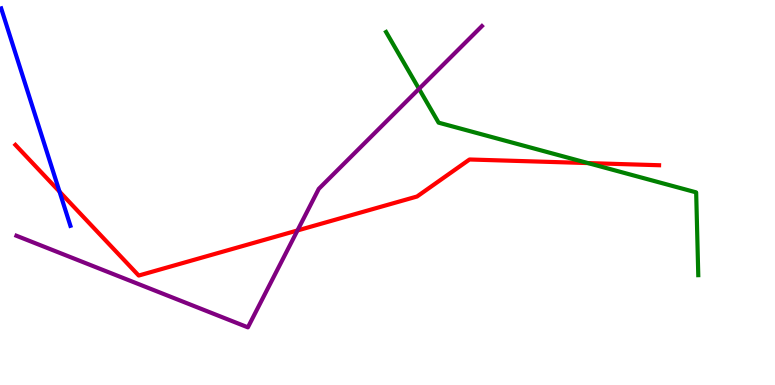[{'lines': ['blue', 'red'], 'intersections': [{'x': 0.768, 'y': 5.02}]}, {'lines': ['green', 'red'], 'intersections': [{'x': 7.59, 'y': 5.76}]}, {'lines': ['purple', 'red'], 'intersections': [{'x': 3.84, 'y': 4.01}]}, {'lines': ['blue', 'green'], 'intersections': []}, {'lines': ['blue', 'purple'], 'intersections': []}, {'lines': ['green', 'purple'], 'intersections': [{'x': 5.41, 'y': 7.69}]}]